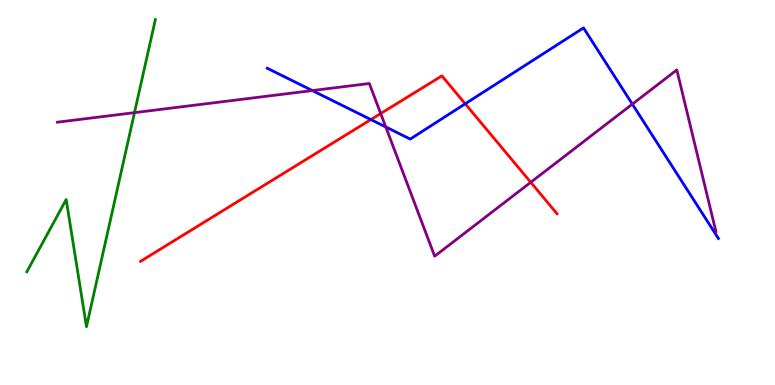[{'lines': ['blue', 'red'], 'intersections': [{'x': 4.79, 'y': 6.89}, {'x': 6.0, 'y': 7.3}]}, {'lines': ['green', 'red'], 'intersections': []}, {'lines': ['purple', 'red'], 'intersections': [{'x': 4.91, 'y': 7.05}, {'x': 6.85, 'y': 5.27}]}, {'lines': ['blue', 'green'], 'intersections': []}, {'lines': ['blue', 'purple'], 'intersections': [{'x': 4.03, 'y': 7.65}, {'x': 4.98, 'y': 6.7}, {'x': 8.16, 'y': 7.3}]}, {'lines': ['green', 'purple'], 'intersections': [{'x': 1.74, 'y': 7.07}]}]